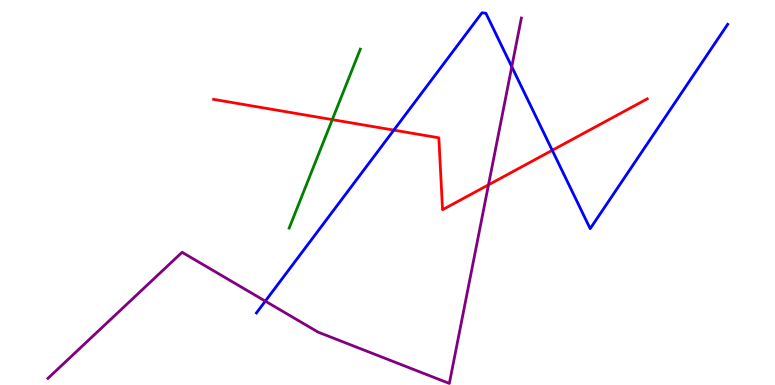[{'lines': ['blue', 'red'], 'intersections': [{'x': 5.08, 'y': 6.62}, {'x': 7.13, 'y': 6.1}]}, {'lines': ['green', 'red'], 'intersections': [{'x': 4.29, 'y': 6.89}]}, {'lines': ['purple', 'red'], 'intersections': [{'x': 6.3, 'y': 5.2}]}, {'lines': ['blue', 'green'], 'intersections': []}, {'lines': ['blue', 'purple'], 'intersections': [{'x': 3.42, 'y': 2.18}, {'x': 6.6, 'y': 8.27}]}, {'lines': ['green', 'purple'], 'intersections': []}]